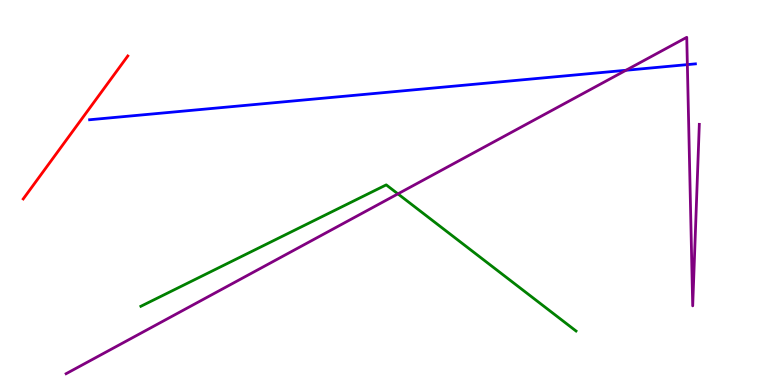[{'lines': ['blue', 'red'], 'intersections': []}, {'lines': ['green', 'red'], 'intersections': []}, {'lines': ['purple', 'red'], 'intersections': []}, {'lines': ['blue', 'green'], 'intersections': []}, {'lines': ['blue', 'purple'], 'intersections': [{'x': 8.08, 'y': 8.17}, {'x': 8.87, 'y': 8.32}]}, {'lines': ['green', 'purple'], 'intersections': [{'x': 5.13, 'y': 4.96}]}]